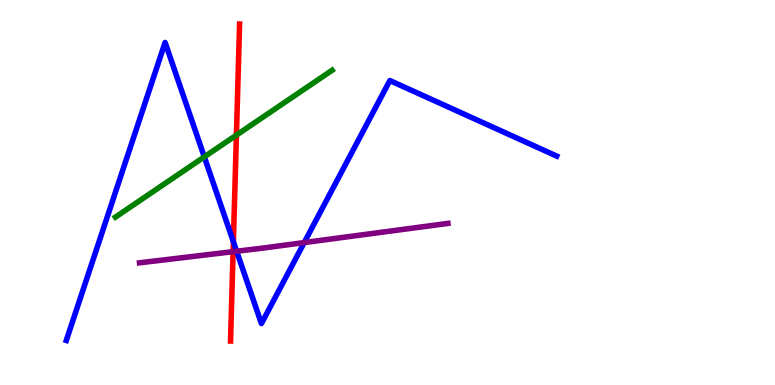[{'lines': ['blue', 'red'], 'intersections': [{'x': 3.01, 'y': 3.72}]}, {'lines': ['green', 'red'], 'intersections': [{'x': 3.05, 'y': 6.49}]}, {'lines': ['purple', 'red'], 'intersections': [{'x': 3.01, 'y': 3.46}]}, {'lines': ['blue', 'green'], 'intersections': [{'x': 2.64, 'y': 5.93}]}, {'lines': ['blue', 'purple'], 'intersections': [{'x': 3.05, 'y': 3.47}, {'x': 3.93, 'y': 3.7}]}, {'lines': ['green', 'purple'], 'intersections': []}]